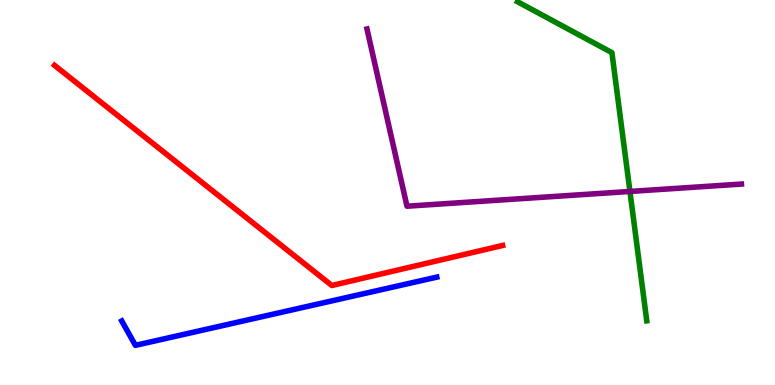[{'lines': ['blue', 'red'], 'intersections': []}, {'lines': ['green', 'red'], 'intersections': []}, {'lines': ['purple', 'red'], 'intersections': []}, {'lines': ['blue', 'green'], 'intersections': []}, {'lines': ['blue', 'purple'], 'intersections': []}, {'lines': ['green', 'purple'], 'intersections': [{'x': 8.13, 'y': 5.03}]}]